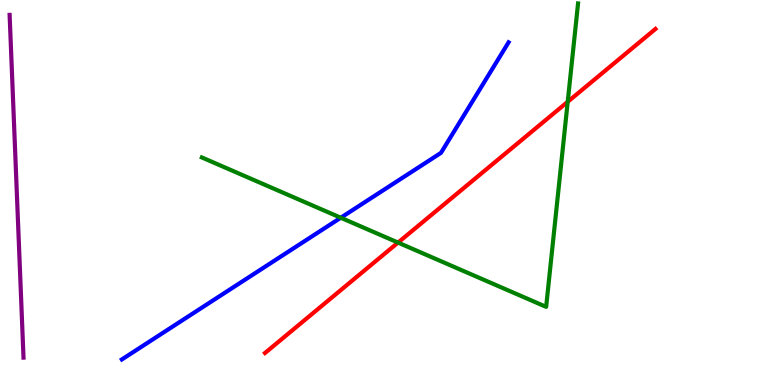[{'lines': ['blue', 'red'], 'intersections': []}, {'lines': ['green', 'red'], 'intersections': [{'x': 5.14, 'y': 3.7}, {'x': 7.33, 'y': 7.36}]}, {'lines': ['purple', 'red'], 'intersections': []}, {'lines': ['blue', 'green'], 'intersections': [{'x': 4.4, 'y': 4.34}]}, {'lines': ['blue', 'purple'], 'intersections': []}, {'lines': ['green', 'purple'], 'intersections': []}]